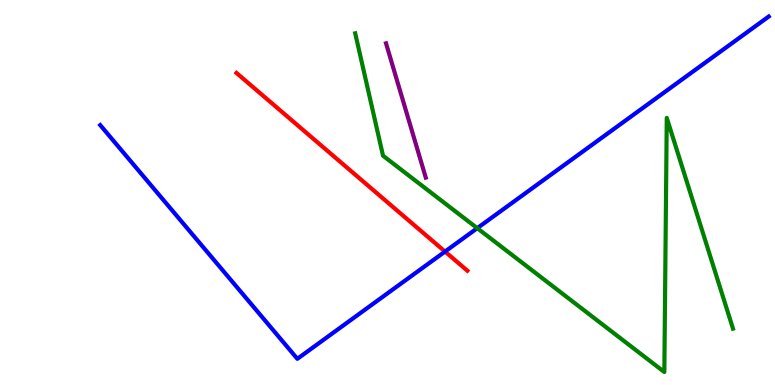[{'lines': ['blue', 'red'], 'intersections': [{'x': 5.74, 'y': 3.47}]}, {'lines': ['green', 'red'], 'intersections': []}, {'lines': ['purple', 'red'], 'intersections': []}, {'lines': ['blue', 'green'], 'intersections': [{'x': 6.16, 'y': 4.07}]}, {'lines': ['blue', 'purple'], 'intersections': []}, {'lines': ['green', 'purple'], 'intersections': []}]